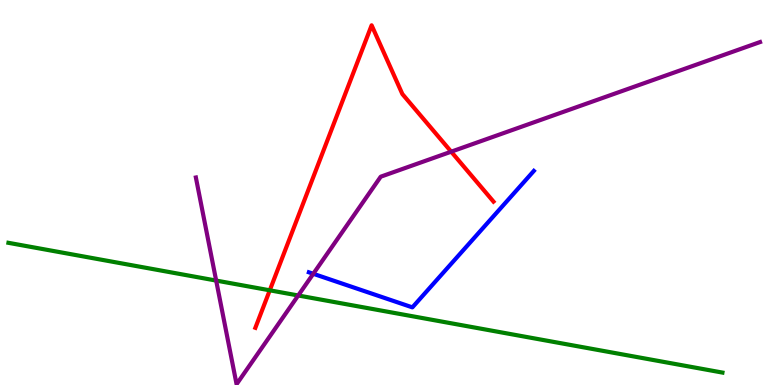[{'lines': ['blue', 'red'], 'intersections': []}, {'lines': ['green', 'red'], 'intersections': [{'x': 3.48, 'y': 2.46}]}, {'lines': ['purple', 'red'], 'intersections': [{'x': 5.82, 'y': 6.06}]}, {'lines': ['blue', 'green'], 'intersections': []}, {'lines': ['blue', 'purple'], 'intersections': [{'x': 4.04, 'y': 2.89}]}, {'lines': ['green', 'purple'], 'intersections': [{'x': 2.79, 'y': 2.71}, {'x': 3.85, 'y': 2.33}]}]